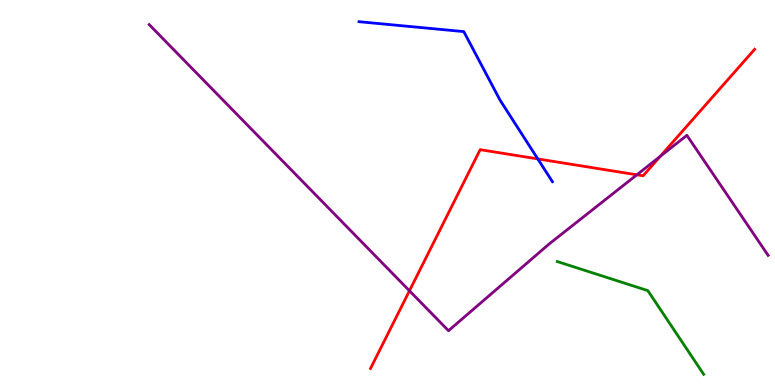[{'lines': ['blue', 'red'], 'intersections': [{'x': 6.94, 'y': 5.87}]}, {'lines': ['green', 'red'], 'intersections': []}, {'lines': ['purple', 'red'], 'intersections': [{'x': 5.28, 'y': 2.45}, {'x': 8.22, 'y': 5.46}, {'x': 8.52, 'y': 5.94}]}, {'lines': ['blue', 'green'], 'intersections': []}, {'lines': ['blue', 'purple'], 'intersections': []}, {'lines': ['green', 'purple'], 'intersections': []}]